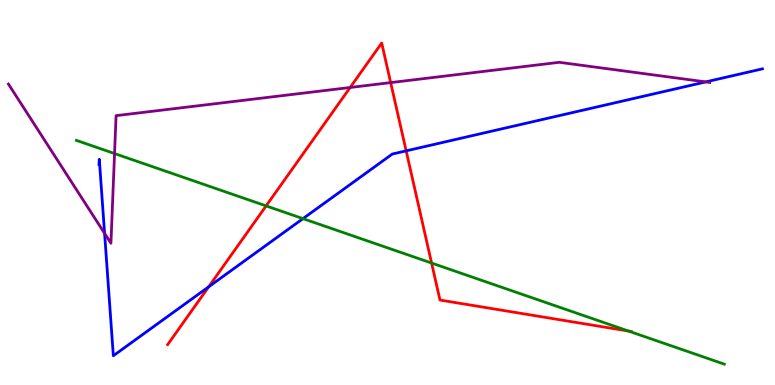[{'lines': ['blue', 'red'], 'intersections': [{'x': 2.69, 'y': 2.55}, {'x': 5.24, 'y': 6.08}]}, {'lines': ['green', 'red'], 'intersections': [{'x': 3.43, 'y': 4.65}, {'x': 5.57, 'y': 3.17}, {'x': 8.11, 'y': 1.4}]}, {'lines': ['purple', 'red'], 'intersections': [{'x': 4.52, 'y': 7.73}, {'x': 5.04, 'y': 7.85}]}, {'lines': ['blue', 'green'], 'intersections': [{'x': 3.91, 'y': 4.32}]}, {'lines': ['blue', 'purple'], 'intersections': [{'x': 1.35, 'y': 3.94}, {'x': 9.11, 'y': 7.87}]}, {'lines': ['green', 'purple'], 'intersections': [{'x': 1.48, 'y': 6.01}]}]